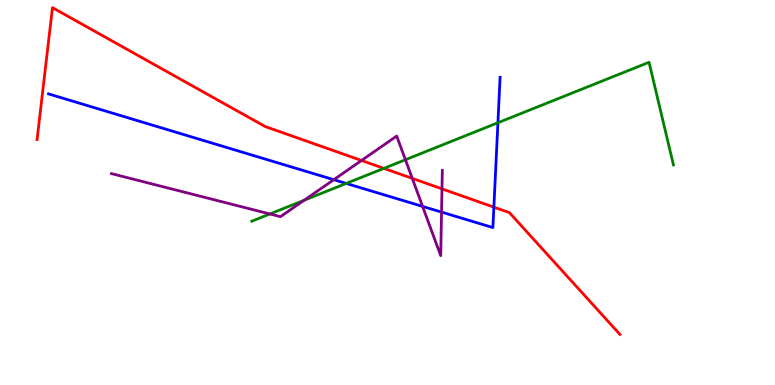[{'lines': ['blue', 'red'], 'intersections': [{'x': 6.37, 'y': 4.62}]}, {'lines': ['green', 'red'], 'intersections': [{'x': 4.95, 'y': 5.63}]}, {'lines': ['purple', 'red'], 'intersections': [{'x': 4.66, 'y': 5.83}, {'x': 5.32, 'y': 5.37}, {'x': 5.7, 'y': 5.09}]}, {'lines': ['blue', 'green'], 'intersections': [{'x': 4.47, 'y': 5.24}, {'x': 6.42, 'y': 6.81}]}, {'lines': ['blue', 'purple'], 'intersections': [{'x': 4.31, 'y': 5.33}, {'x': 5.45, 'y': 4.64}, {'x': 5.7, 'y': 4.49}]}, {'lines': ['green', 'purple'], 'intersections': [{'x': 3.48, 'y': 4.44}, {'x': 3.92, 'y': 4.8}, {'x': 5.23, 'y': 5.85}]}]